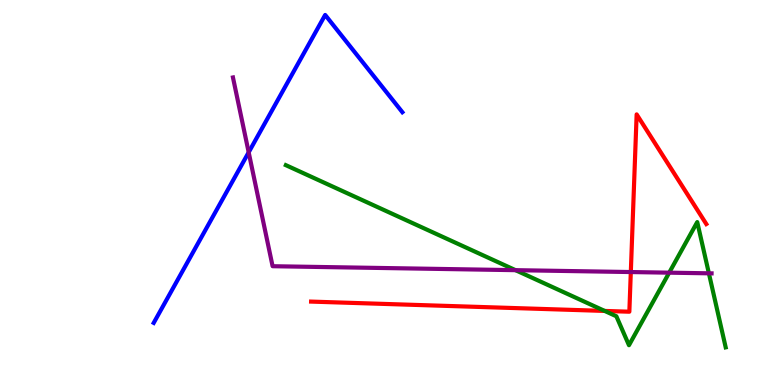[{'lines': ['blue', 'red'], 'intersections': []}, {'lines': ['green', 'red'], 'intersections': [{'x': 7.8, 'y': 1.92}]}, {'lines': ['purple', 'red'], 'intersections': [{'x': 8.14, 'y': 2.93}]}, {'lines': ['blue', 'green'], 'intersections': []}, {'lines': ['blue', 'purple'], 'intersections': [{'x': 3.21, 'y': 6.04}]}, {'lines': ['green', 'purple'], 'intersections': [{'x': 6.65, 'y': 2.98}, {'x': 8.63, 'y': 2.92}, {'x': 9.15, 'y': 2.9}]}]